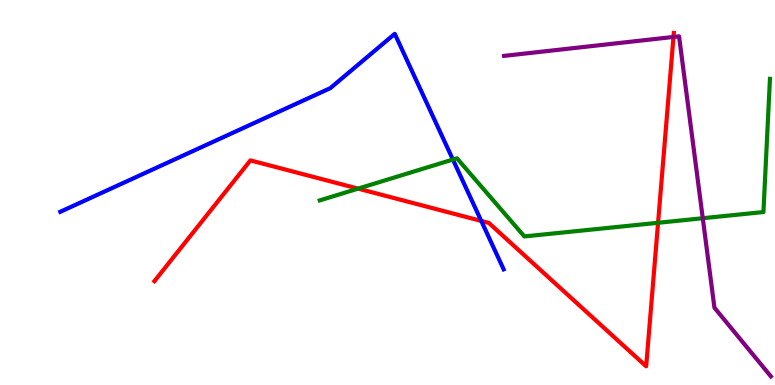[{'lines': ['blue', 'red'], 'intersections': [{'x': 6.21, 'y': 4.26}]}, {'lines': ['green', 'red'], 'intersections': [{'x': 4.62, 'y': 5.1}, {'x': 8.49, 'y': 4.21}]}, {'lines': ['purple', 'red'], 'intersections': [{'x': 8.69, 'y': 9.04}]}, {'lines': ['blue', 'green'], 'intersections': [{'x': 5.84, 'y': 5.86}]}, {'lines': ['blue', 'purple'], 'intersections': []}, {'lines': ['green', 'purple'], 'intersections': [{'x': 9.07, 'y': 4.33}]}]